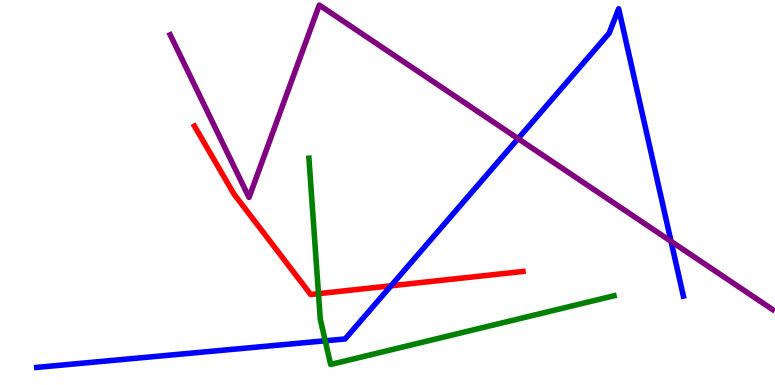[{'lines': ['blue', 'red'], 'intersections': [{'x': 5.05, 'y': 2.58}]}, {'lines': ['green', 'red'], 'intersections': [{'x': 4.11, 'y': 2.37}]}, {'lines': ['purple', 'red'], 'intersections': []}, {'lines': ['blue', 'green'], 'intersections': [{'x': 4.2, 'y': 1.15}]}, {'lines': ['blue', 'purple'], 'intersections': [{'x': 6.69, 'y': 6.4}, {'x': 8.66, 'y': 3.73}]}, {'lines': ['green', 'purple'], 'intersections': []}]